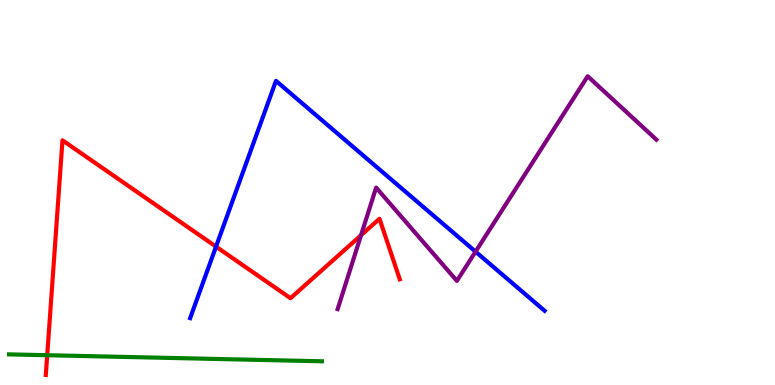[{'lines': ['blue', 'red'], 'intersections': [{'x': 2.79, 'y': 3.59}]}, {'lines': ['green', 'red'], 'intersections': [{'x': 0.609, 'y': 0.774}]}, {'lines': ['purple', 'red'], 'intersections': [{'x': 4.66, 'y': 3.89}]}, {'lines': ['blue', 'green'], 'intersections': []}, {'lines': ['blue', 'purple'], 'intersections': [{'x': 6.14, 'y': 3.46}]}, {'lines': ['green', 'purple'], 'intersections': []}]